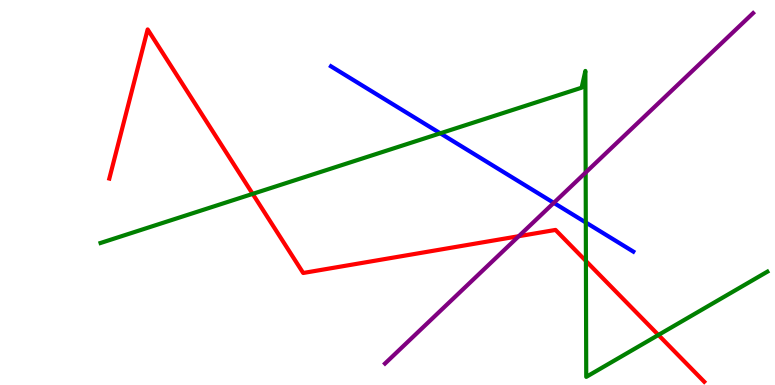[{'lines': ['blue', 'red'], 'intersections': []}, {'lines': ['green', 'red'], 'intersections': [{'x': 3.26, 'y': 4.96}, {'x': 7.56, 'y': 3.22}, {'x': 8.5, 'y': 1.3}]}, {'lines': ['purple', 'red'], 'intersections': [{'x': 6.69, 'y': 3.87}]}, {'lines': ['blue', 'green'], 'intersections': [{'x': 5.68, 'y': 6.54}, {'x': 7.56, 'y': 4.22}]}, {'lines': ['blue', 'purple'], 'intersections': [{'x': 7.15, 'y': 4.73}]}, {'lines': ['green', 'purple'], 'intersections': [{'x': 7.56, 'y': 5.52}]}]